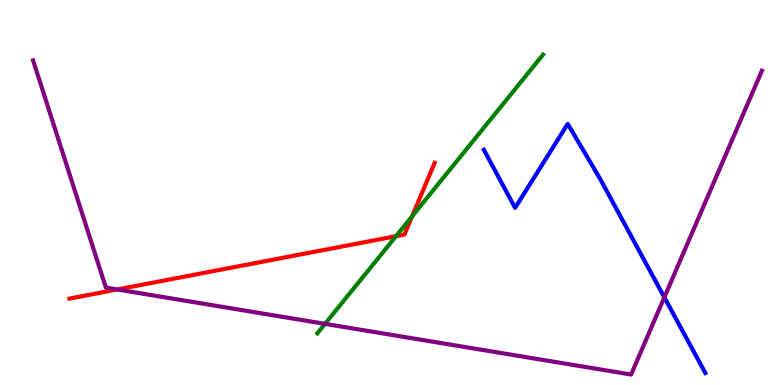[{'lines': ['blue', 'red'], 'intersections': []}, {'lines': ['green', 'red'], 'intersections': [{'x': 5.11, 'y': 3.87}, {'x': 5.32, 'y': 4.38}]}, {'lines': ['purple', 'red'], 'intersections': [{'x': 1.51, 'y': 2.48}]}, {'lines': ['blue', 'green'], 'intersections': []}, {'lines': ['blue', 'purple'], 'intersections': [{'x': 8.57, 'y': 2.28}]}, {'lines': ['green', 'purple'], 'intersections': [{'x': 4.19, 'y': 1.59}]}]